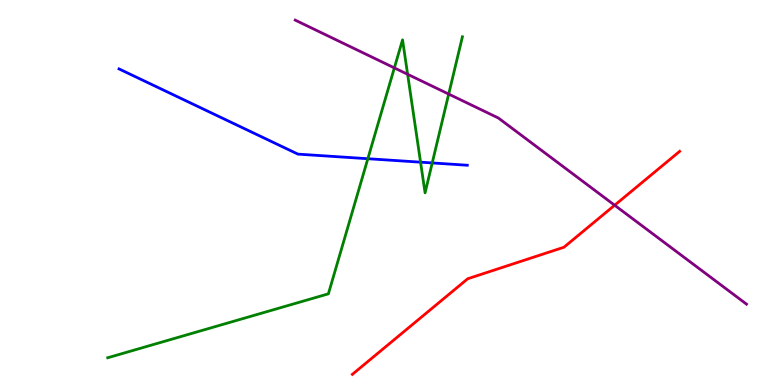[{'lines': ['blue', 'red'], 'intersections': []}, {'lines': ['green', 'red'], 'intersections': []}, {'lines': ['purple', 'red'], 'intersections': [{'x': 7.93, 'y': 4.67}]}, {'lines': ['blue', 'green'], 'intersections': [{'x': 4.75, 'y': 5.88}, {'x': 5.43, 'y': 5.79}, {'x': 5.58, 'y': 5.77}]}, {'lines': ['blue', 'purple'], 'intersections': []}, {'lines': ['green', 'purple'], 'intersections': [{'x': 5.09, 'y': 8.24}, {'x': 5.26, 'y': 8.07}, {'x': 5.79, 'y': 7.56}]}]